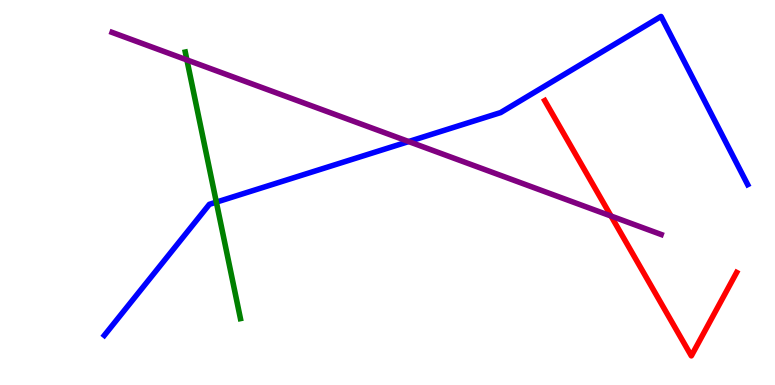[{'lines': ['blue', 'red'], 'intersections': []}, {'lines': ['green', 'red'], 'intersections': []}, {'lines': ['purple', 'red'], 'intersections': [{'x': 7.88, 'y': 4.39}]}, {'lines': ['blue', 'green'], 'intersections': [{'x': 2.79, 'y': 4.75}]}, {'lines': ['blue', 'purple'], 'intersections': [{'x': 5.27, 'y': 6.32}]}, {'lines': ['green', 'purple'], 'intersections': [{'x': 2.41, 'y': 8.44}]}]